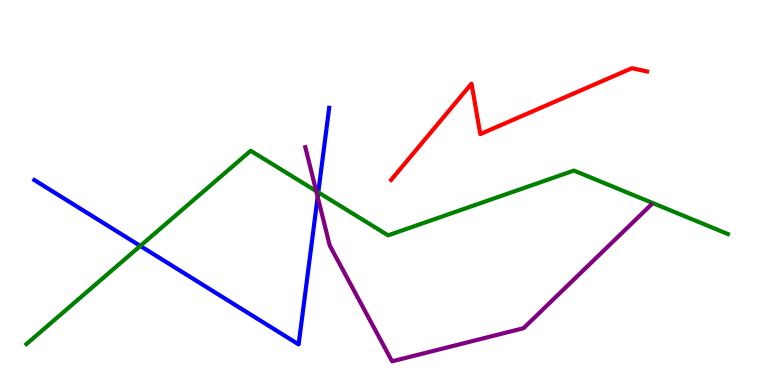[{'lines': ['blue', 'red'], 'intersections': []}, {'lines': ['green', 'red'], 'intersections': []}, {'lines': ['purple', 'red'], 'intersections': []}, {'lines': ['blue', 'green'], 'intersections': [{'x': 1.81, 'y': 3.61}, {'x': 4.11, 'y': 5.0}]}, {'lines': ['blue', 'purple'], 'intersections': [{'x': 4.1, 'y': 4.88}]}, {'lines': ['green', 'purple'], 'intersections': [{'x': 4.08, 'y': 5.04}]}]